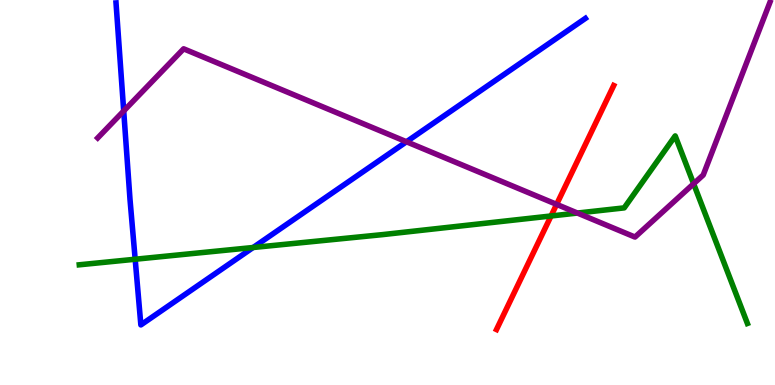[{'lines': ['blue', 'red'], 'intersections': []}, {'lines': ['green', 'red'], 'intersections': [{'x': 7.11, 'y': 4.39}]}, {'lines': ['purple', 'red'], 'intersections': [{'x': 7.18, 'y': 4.69}]}, {'lines': ['blue', 'green'], 'intersections': [{'x': 1.74, 'y': 3.27}, {'x': 3.27, 'y': 3.57}]}, {'lines': ['blue', 'purple'], 'intersections': [{'x': 1.6, 'y': 7.12}, {'x': 5.24, 'y': 6.32}]}, {'lines': ['green', 'purple'], 'intersections': [{'x': 7.45, 'y': 4.47}, {'x': 8.95, 'y': 5.23}]}]